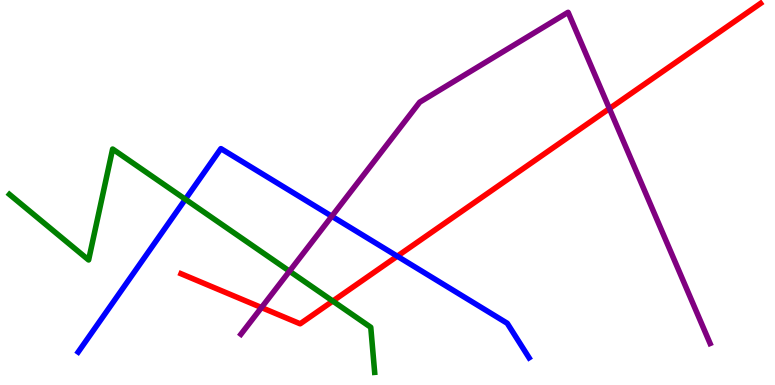[{'lines': ['blue', 'red'], 'intersections': [{'x': 5.13, 'y': 3.35}]}, {'lines': ['green', 'red'], 'intersections': [{'x': 4.29, 'y': 2.18}]}, {'lines': ['purple', 'red'], 'intersections': [{'x': 3.37, 'y': 2.01}, {'x': 7.86, 'y': 7.18}]}, {'lines': ['blue', 'green'], 'intersections': [{'x': 2.39, 'y': 4.82}]}, {'lines': ['blue', 'purple'], 'intersections': [{'x': 4.28, 'y': 4.38}]}, {'lines': ['green', 'purple'], 'intersections': [{'x': 3.74, 'y': 2.96}]}]